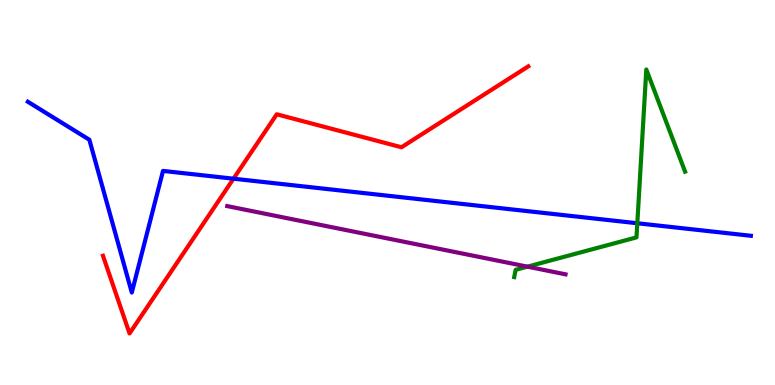[{'lines': ['blue', 'red'], 'intersections': [{'x': 3.01, 'y': 5.36}]}, {'lines': ['green', 'red'], 'intersections': []}, {'lines': ['purple', 'red'], 'intersections': []}, {'lines': ['blue', 'green'], 'intersections': [{'x': 8.22, 'y': 4.2}]}, {'lines': ['blue', 'purple'], 'intersections': []}, {'lines': ['green', 'purple'], 'intersections': [{'x': 6.81, 'y': 3.07}]}]